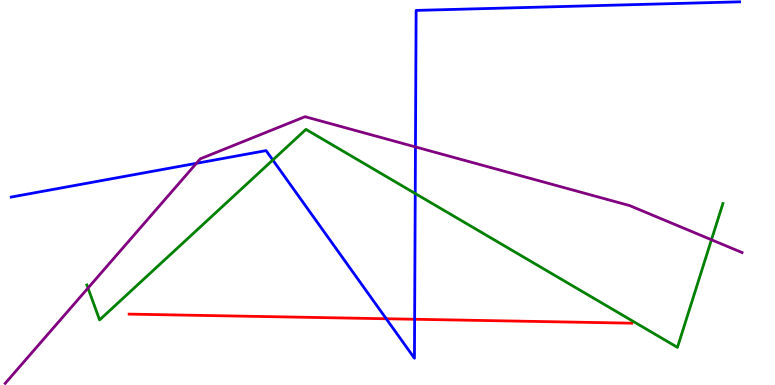[{'lines': ['blue', 'red'], 'intersections': [{'x': 4.98, 'y': 1.72}, {'x': 5.35, 'y': 1.71}]}, {'lines': ['green', 'red'], 'intersections': []}, {'lines': ['purple', 'red'], 'intersections': []}, {'lines': ['blue', 'green'], 'intersections': [{'x': 3.52, 'y': 5.84}, {'x': 5.36, 'y': 4.97}]}, {'lines': ['blue', 'purple'], 'intersections': [{'x': 2.53, 'y': 5.76}, {'x': 5.36, 'y': 6.18}]}, {'lines': ['green', 'purple'], 'intersections': [{'x': 1.14, 'y': 2.52}, {'x': 9.18, 'y': 3.77}]}]